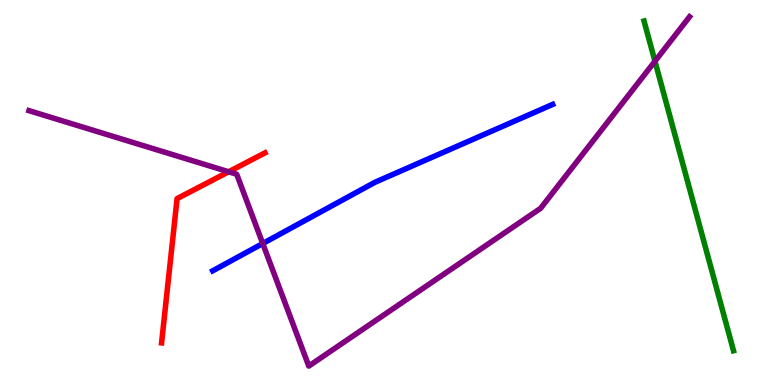[{'lines': ['blue', 'red'], 'intersections': []}, {'lines': ['green', 'red'], 'intersections': []}, {'lines': ['purple', 'red'], 'intersections': [{'x': 2.95, 'y': 5.54}]}, {'lines': ['blue', 'green'], 'intersections': []}, {'lines': ['blue', 'purple'], 'intersections': [{'x': 3.39, 'y': 3.68}]}, {'lines': ['green', 'purple'], 'intersections': [{'x': 8.45, 'y': 8.41}]}]